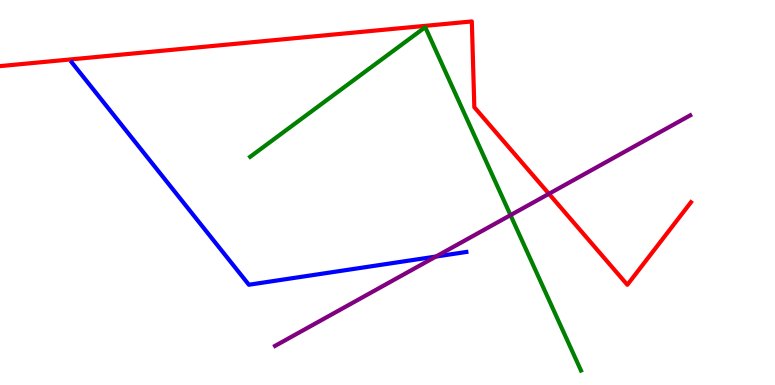[{'lines': ['blue', 'red'], 'intersections': []}, {'lines': ['green', 'red'], 'intersections': []}, {'lines': ['purple', 'red'], 'intersections': [{'x': 7.08, 'y': 4.97}]}, {'lines': ['blue', 'green'], 'intersections': []}, {'lines': ['blue', 'purple'], 'intersections': [{'x': 5.63, 'y': 3.34}]}, {'lines': ['green', 'purple'], 'intersections': [{'x': 6.59, 'y': 4.41}]}]